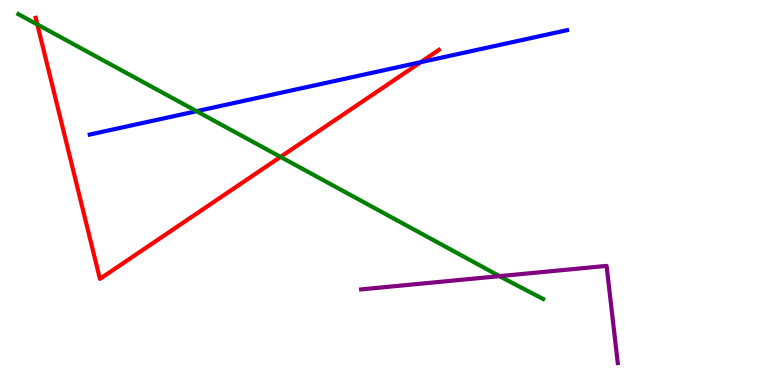[{'lines': ['blue', 'red'], 'intersections': [{'x': 5.43, 'y': 8.38}]}, {'lines': ['green', 'red'], 'intersections': [{'x': 0.482, 'y': 9.36}, {'x': 3.62, 'y': 5.92}]}, {'lines': ['purple', 'red'], 'intersections': []}, {'lines': ['blue', 'green'], 'intersections': [{'x': 2.54, 'y': 7.11}]}, {'lines': ['blue', 'purple'], 'intersections': []}, {'lines': ['green', 'purple'], 'intersections': [{'x': 6.45, 'y': 2.83}]}]